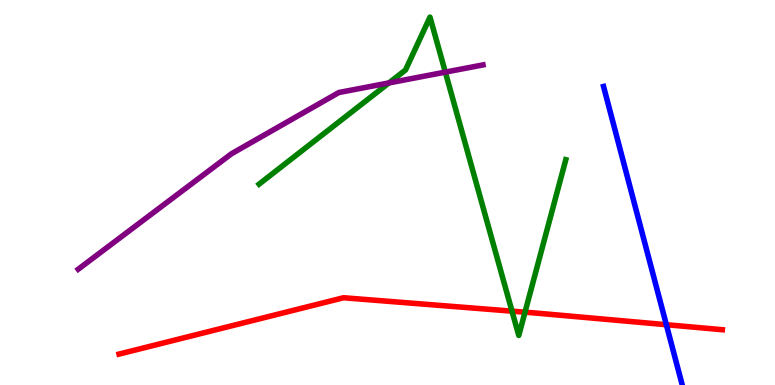[{'lines': ['blue', 'red'], 'intersections': [{'x': 8.6, 'y': 1.57}]}, {'lines': ['green', 'red'], 'intersections': [{'x': 6.61, 'y': 1.92}, {'x': 6.77, 'y': 1.89}]}, {'lines': ['purple', 'red'], 'intersections': []}, {'lines': ['blue', 'green'], 'intersections': []}, {'lines': ['blue', 'purple'], 'intersections': []}, {'lines': ['green', 'purple'], 'intersections': [{'x': 5.02, 'y': 7.85}, {'x': 5.75, 'y': 8.13}]}]